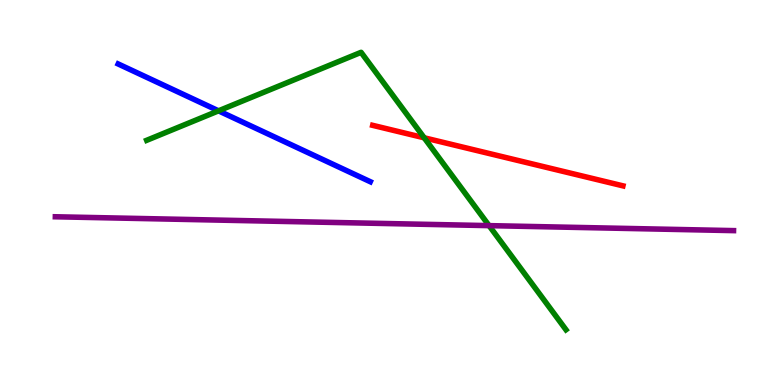[{'lines': ['blue', 'red'], 'intersections': []}, {'lines': ['green', 'red'], 'intersections': [{'x': 5.47, 'y': 6.42}]}, {'lines': ['purple', 'red'], 'intersections': []}, {'lines': ['blue', 'green'], 'intersections': [{'x': 2.82, 'y': 7.12}]}, {'lines': ['blue', 'purple'], 'intersections': []}, {'lines': ['green', 'purple'], 'intersections': [{'x': 6.31, 'y': 4.14}]}]